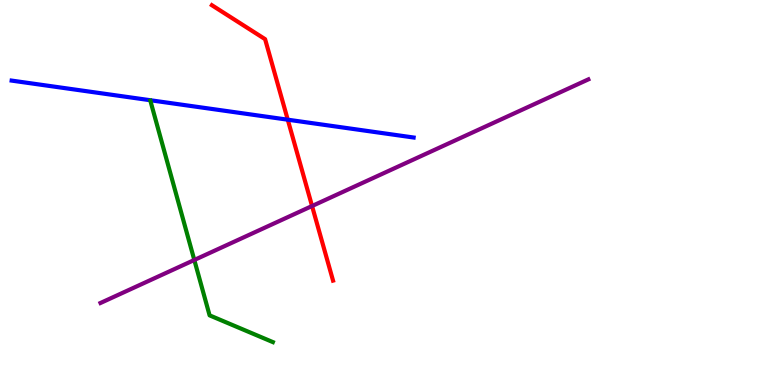[{'lines': ['blue', 'red'], 'intersections': [{'x': 3.71, 'y': 6.89}]}, {'lines': ['green', 'red'], 'intersections': []}, {'lines': ['purple', 'red'], 'intersections': [{'x': 4.03, 'y': 4.65}]}, {'lines': ['blue', 'green'], 'intersections': []}, {'lines': ['blue', 'purple'], 'intersections': []}, {'lines': ['green', 'purple'], 'intersections': [{'x': 2.51, 'y': 3.25}]}]